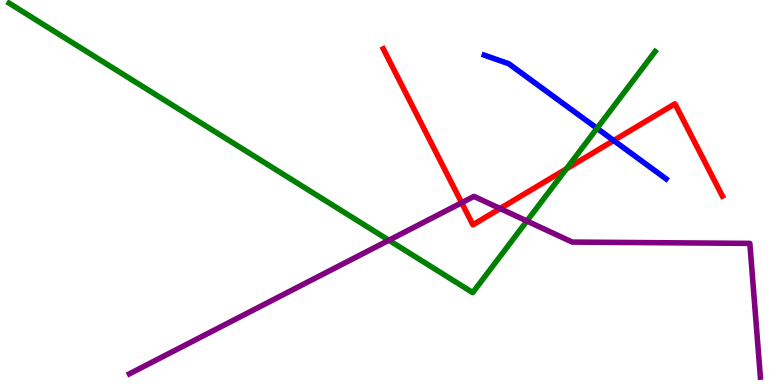[{'lines': ['blue', 'red'], 'intersections': [{'x': 7.92, 'y': 6.35}]}, {'lines': ['green', 'red'], 'intersections': [{'x': 7.31, 'y': 5.61}]}, {'lines': ['purple', 'red'], 'intersections': [{'x': 5.96, 'y': 4.73}, {'x': 6.45, 'y': 4.58}]}, {'lines': ['blue', 'green'], 'intersections': [{'x': 7.7, 'y': 6.67}]}, {'lines': ['blue', 'purple'], 'intersections': []}, {'lines': ['green', 'purple'], 'intersections': [{'x': 5.02, 'y': 3.76}, {'x': 6.8, 'y': 4.26}]}]